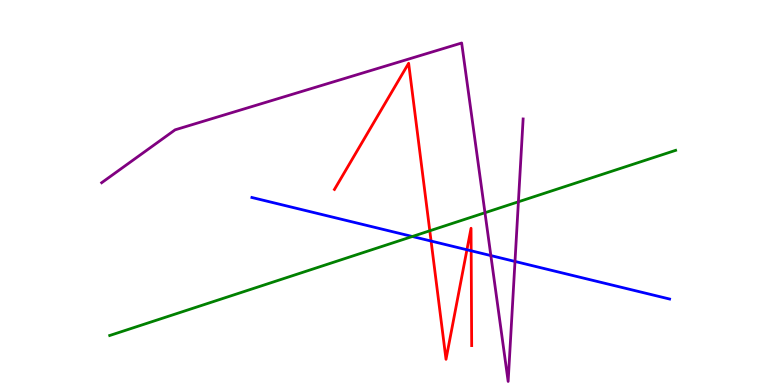[{'lines': ['blue', 'red'], 'intersections': [{'x': 5.56, 'y': 3.74}, {'x': 6.02, 'y': 3.51}, {'x': 6.08, 'y': 3.49}]}, {'lines': ['green', 'red'], 'intersections': [{'x': 5.55, 'y': 4.01}]}, {'lines': ['purple', 'red'], 'intersections': []}, {'lines': ['blue', 'green'], 'intersections': [{'x': 5.32, 'y': 3.86}]}, {'lines': ['blue', 'purple'], 'intersections': [{'x': 6.33, 'y': 3.36}, {'x': 6.65, 'y': 3.21}]}, {'lines': ['green', 'purple'], 'intersections': [{'x': 6.26, 'y': 4.47}, {'x': 6.69, 'y': 4.76}]}]